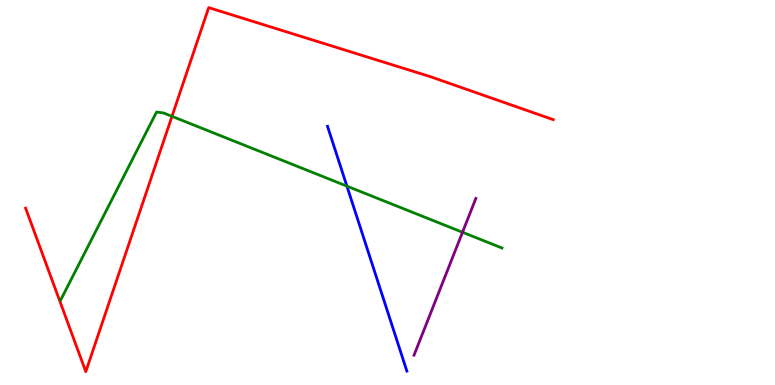[{'lines': ['blue', 'red'], 'intersections': []}, {'lines': ['green', 'red'], 'intersections': [{'x': 2.22, 'y': 6.98}]}, {'lines': ['purple', 'red'], 'intersections': []}, {'lines': ['blue', 'green'], 'intersections': [{'x': 4.48, 'y': 5.17}]}, {'lines': ['blue', 'purple'], 'intersections': []}, {'lines': ['green', 'purple'], 'intersections': [{'x': 5.97, 'y': 3.97}]}]